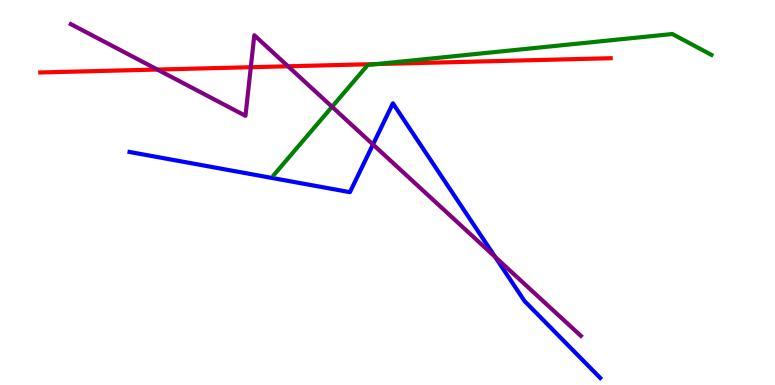[{'lines': ['blue', 'red'], 'intersections': []}, {'lines': ['green', 'red'], 'intersections': [{'x': 4.86, 'y': 8.34}]}, {'lines': ['purple', 'red'], 'intersections': [{'x': 2.03, 'y': 8.19}, {'x': 3.24, 'y': 8.25}, {'x': 3.72, 'y': 8.28}]}, {'lines': ['blue', 'green'], 'intersections': []}, {'lines': ['blue', 'purple'], 'intersections': [{'x': 4.81, 'y': 6.25}, {'x': 6.39, 'y': 3.33}]}, {'lines': ['green', 'purple'], 'intersections': [{'x': 4.28, 'y': 7.23}]}]